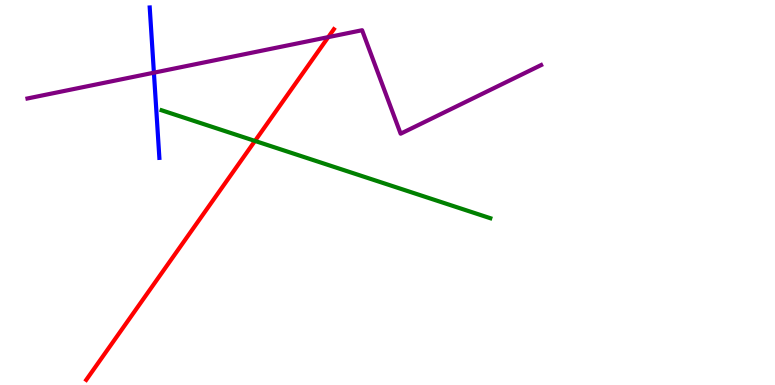[{'lines': ['blue', 'red'], 'intersections': []}, {'lines': ['green', 'red'], 'intersections': [{'x': 3.29, 'y': 6.34}]}, {'lines': ['purple', 'red'], 'intersections': [{'x': 4.24, 'y': 9.04}]}, {'lines': ['blue', 'green'], 'intersections': []}, {'lines': ['blue', 'purple'], 'intersections': [{'x': 1.99, 'y': 8.11}]}, {'lines': ['green', 'purple'], 'intersections': []}]